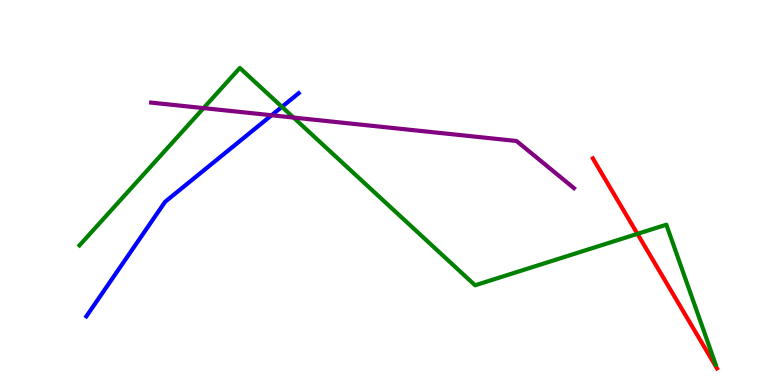[{'lines': ['blue', 'red'], 'intersections': []}, {'lines': ['green', 'red'], 'intersections': [{'x': 8.23, 'y': 3.93}]}, {'lines': ['purple', 'red'], 'intersections': []}, {'lines': ['blue', 'green'], 'intersections': [{'x': 3.64, 'y': 7.22}]}, {'lines': ['blue', 'purple'], 'intersections': [{'x': 3.5, 'y': 7.01}]}, {'lines': ['green', 'purple'], 'intersections': [{'x': 2.63, 'y': 7.19}, {'x': 3.79, 'y': 6.95}]}]